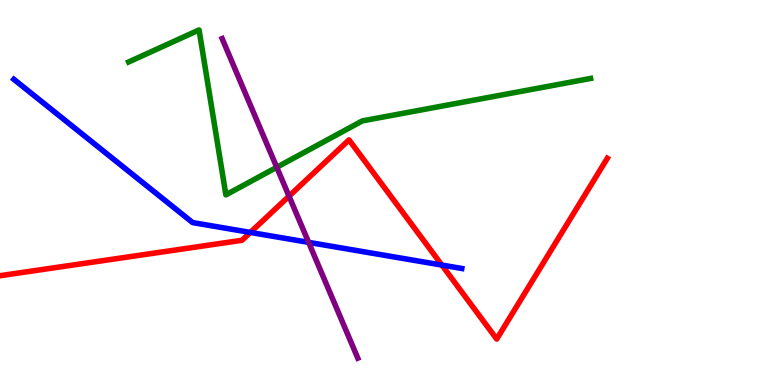[{'lines': ['blue', 'red'], 'intersections': [{'x': 3.23, 'y': 3.96}, {'x': 5.7, 'y': 3.11}]}, {'lines': ['green', 'red'], 'intersections': []}, {'lines': ['purple', 'red'], 'intersections': [{'x': 3.73, 'y': 4.9}]}, {'lines': ['blue', 'green'], 'intersections': []}, {'lines': ['blue', 'purple'], 'intersections': [{'x': 3.98, 'y': 3.7}]}, {'lines': ['green', 'purple'], 'intersections': [{'x': 3.57, 'y': 5.66}]}]